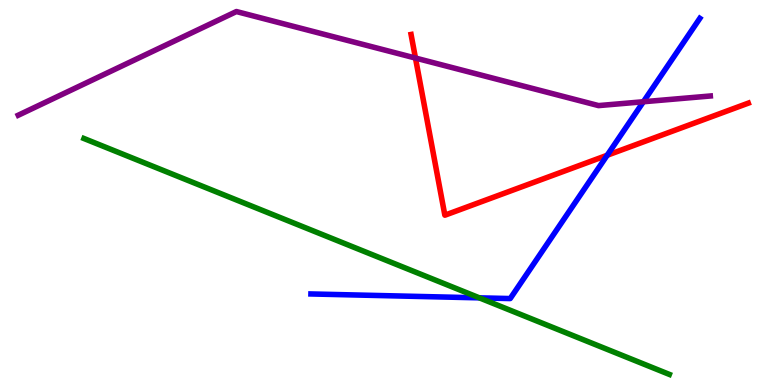[{'lines': ['blue', 'red'], 'intersections': [{'x': 7.83, 'y': 5.97}]}, {'lines': ['green', 'red'], 'intersections': []}, {'lines': ['purple', 'red'], 'intersections': [{'x': 5.36, 'y': 8.49}]}, {'lines': ['blue', 'green'], 'intersections': [{'x': 6.19, 'y': 2.26}]}, {'lines': ['blue', 'purple'], 'intersections': [{'x': 8.3, 'y': 7.36}]}, {'lines': ['green', 'purple'], 'intersections': []}]